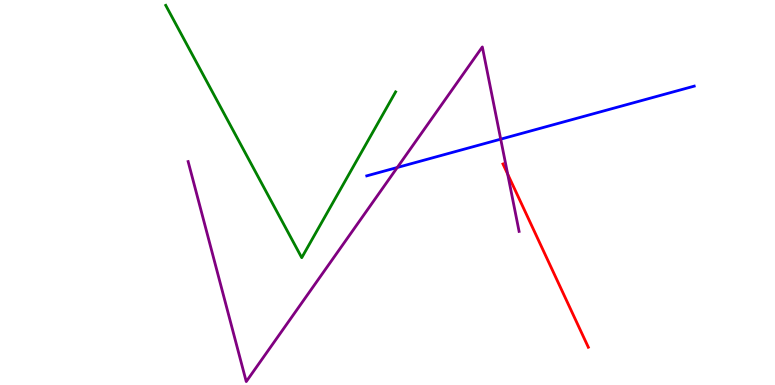[{'lines': ['blue', 'red'], 'intersections': []}, {'lines': ['green', 'red'], 'intersections': []}, {'lines': ['purple', 'red'], 'intersections': [{'x': 6.55, 'y': 5.48}]}, {'lines': ['blue', 'green'], 'intersections': []}, {'lines': ['blue', 'purple'], 'intersections': [{'x': 5.13, 'y': 5.65}, {'x': 6.46, 'y': 6.39}]}, {'lines': ['green', 'purple'], 'intersections': []}]